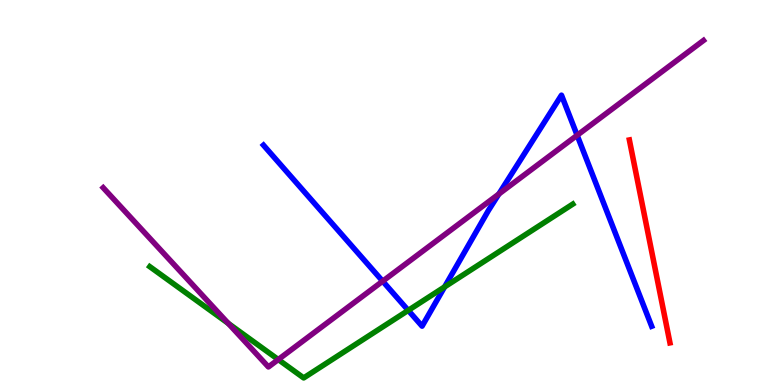[{'lines': ['blue', 'red'], 'intersections': []}, {'lines': ['green', 'red'], 'intersections': []}, {'lines': ['purple', 'red'], 'intersections': []}, {'lines': ['blue', 'green'], 'intersections': [{'x': 5.27, 'y': 1.94}, {'x': 5.74, 'y': 2.55}]}, {'lines': ['blue', 'purple'], 'intersections': [{'x': 4.94, 'y': 2.7}, {'x': 6.44, 'y': 4.96}, {'x': 7.45, 'y': 6.49}]}, {'lines': ['green', 'purple'], 'intersections': [{'x': 2.95, 'y': 1.6}, {'x': 3.59, 'y': 0.661}]}]